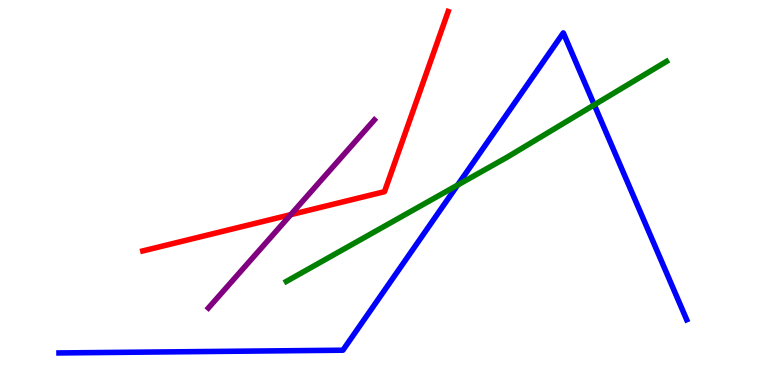[{'lines': ['blue', 'red'], 'intersections': []}, {'lines': ['green', 'red'], 'intersections': []}, {'lines': ['purple', 'red'], 'intersections': [{'x': 3.75, 'y': 4.42}]}, {'lines': ['blue', 'green'], 'intersections': [{'x': 5.9, 'y': 5.19}, {'x': 7.67, 'y': 7.28}]}, {'lines': ['blue', 'purple'], 'intersections': []}, {'lines': ['green', 'purple'], 'intersections': []}]